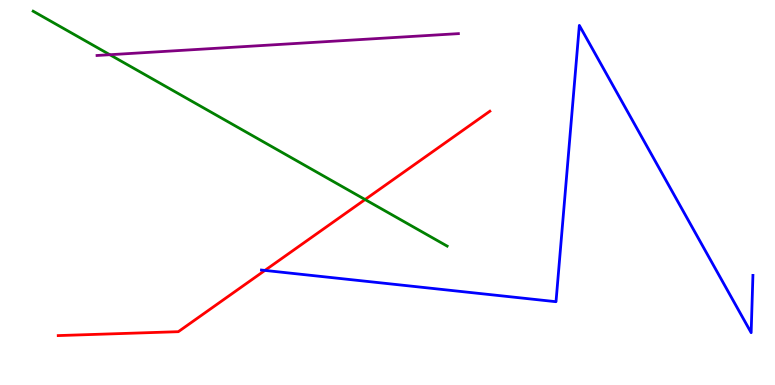[{'lines': ['blue', 'red'], 'intersections': [{'x': 3.42, 'y': 2.98}]}, {'lines': ['green', 'red'], 'intersections': [{'x': 4.71, 'y': 4.82}]}, {'lines': ['purple', 'red'], 'intersections': []}, {'lines': ['blue', 'green'], 'intersections': []}, {'lines': ['blue', 'purple'], 'intersections': []}, {'lines': ['green', 'purple'], 'intersections': [{'x': 1.42, 'y': 8.58}]}]